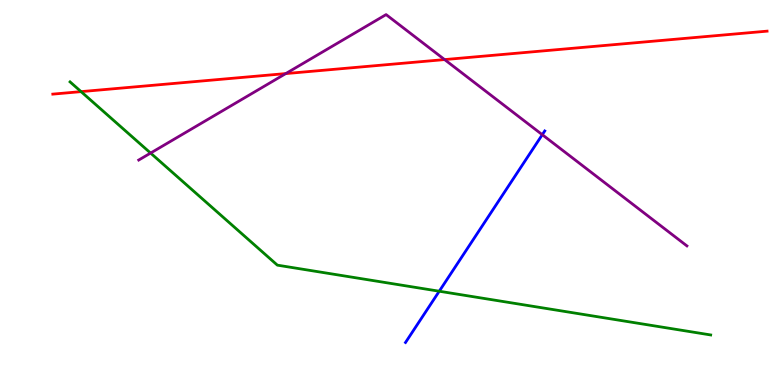[{'lines': ['blue', 'red'], 'intersections': []}, {'lines': ['green', 'red'], 'intersections': [{'x': 1.05, 'y': 7.62}]}, {'lines': ['purple', 'red'], 'intersections': [{'x': 3.69, 'y': 8.09}, {'x': 5.74, 'y': 8.45}]}, {'lines': ['blue', 'green'], 'intersections': [{'x': 5.67, 'y': 2.44}]}, {'lines': ['blue', 'purple'], 'intersections': [{'x': 7.0, 'y': 6.5}]}, {'lines': ['green', 'purple'], 'intersections': [{'x': 1.94, 'y': 6.02}]}]